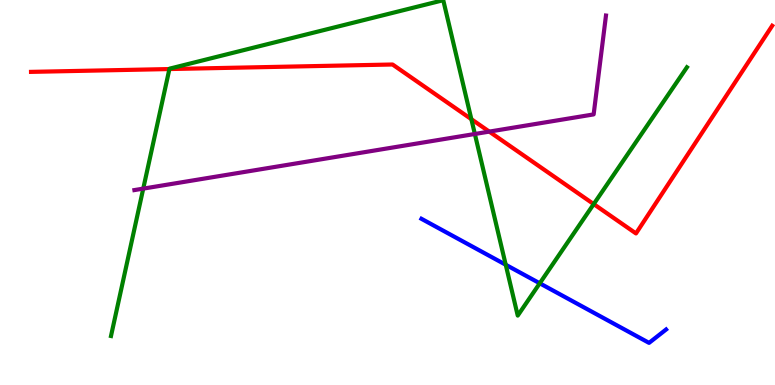[{'lines': ['blue', 'red'], 'intersections': []}, {'lines': ['green', 'red'], 'intersections': [{'x': 2.19, 'y': 8.21}, {'x': 6.08, 'y': 6.9}, {'x': 7.66, 'y': 4.7}]}, {'lines': ['purple', 'red'], 'intersections': [{'x': 6.31, 'y': 6.58}]}, {'lines': ['blue', 'green'], 'intersections': [{'x': 6.53, 'y': 3.12}, {'x': 6.96, 'y': 2.64}]}, {'lines': ['blue', 'purple'], 'intersections': []}, {'lines': ['green', 'purple'], 'intersections': [{'x': 1.85, 'y': 5.1}, {'x': 6.13, 'y': 6.52}]}]